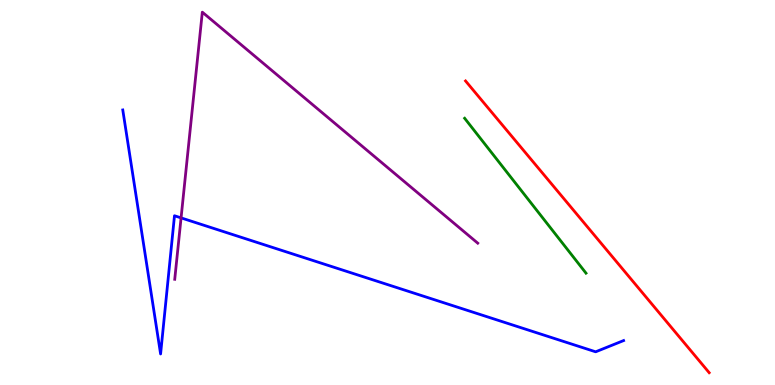[{'lines': ['blue', 'red'], 'intersections': []}, {'lines': ['green', 'red'], 'intersections': []}, {'lines': ['purple', 'red'], 'intersections': []}, {'lines': ['blue', 'green'], 'intersections': []}, {'lines': ['blue', 'purple'], 'intersections': [{'x': 2.34, 'y': 4.34}]}, {'lines': ['green', 'purple'], 'intersections': []}]